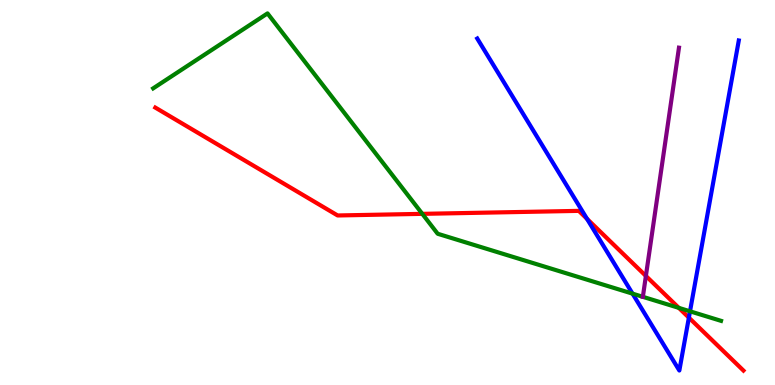[{'lines': ['blue', 'red'], 'intersections': [{'x': 7.57, 'y': 4.32}, {'x': 8.89, 'y': 1.75}]}, {'lines': ['green', 'red'], 'intersections': [{'x': 5.45, 'y': 4.45}, {'x': 8.76, 'y': 2.0}]}, {'lines': ['purple', 'red'], 'intersections': [{'x': 8.33, 'y': 2.83}]}, {'lines': ['blue', 'green'], 'intersections': [{'x': 8.16, 'y': 2.37}, {'x': 8.9, 'y': 1.91}]}, {'lines': ['blue', 'purple'], 'intersections': []}, {'lines': ['green', 'purple'], 'intersections': [{'x': 8.29, 'y': 2.29}]}]